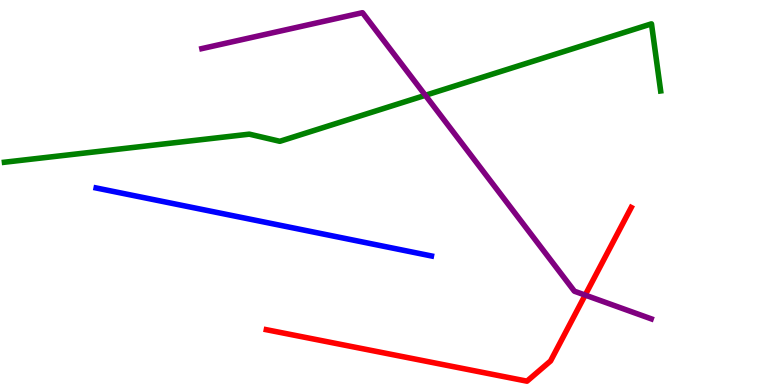[{'lines': ['blue', 'red'], 'intersections': []}, {'lines': ['green', 'red'], 'intersections': []}, {'lines': ['purple', 'red'], 'intersections': [{'x': 7.55, 'y': 2.34}]}, {'lines': ['blue', 'green'], 'intersections': []}, {'lines': ['blue', 'purple'], 'intersections': []}, {'lines': ['green', 'purple'], 'intersections': [{'x': 5.49, 'y': 7.52}]}]